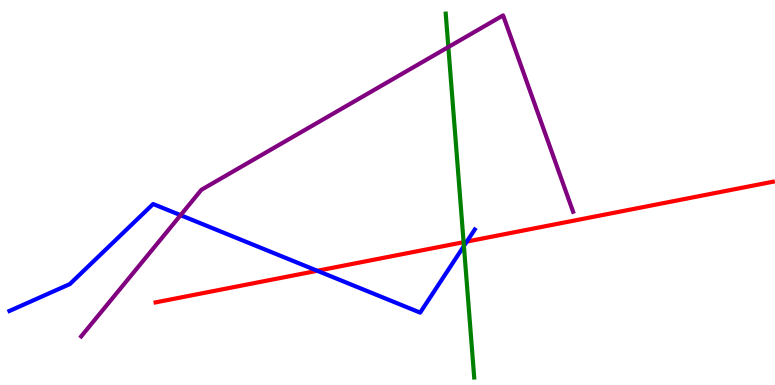[{'lines': ['blue', 'red'], 'intersections': [{'x': 4.09, 'y': 2.97}, {'x': 6.02, 'y': 3.73}]}, {'lines': ['green', 'red'], 'intersections': [{'x': 5.98, 'y': 3.71}]}, {'lines': ['purple', 'red'], 'intersections': []}, {'lines': ['blue', 'green'], 'intersections': [{'x': 5.99, 'y': 3.61}]}, {'lines': ['blue', 'purple'], 'intersections': [{'x': 2.33, 'y': 4.41}]}, {'lines': ['green', 'purple'], 'intersections': [{'x': 5.78, 'y': 8.78}]}]